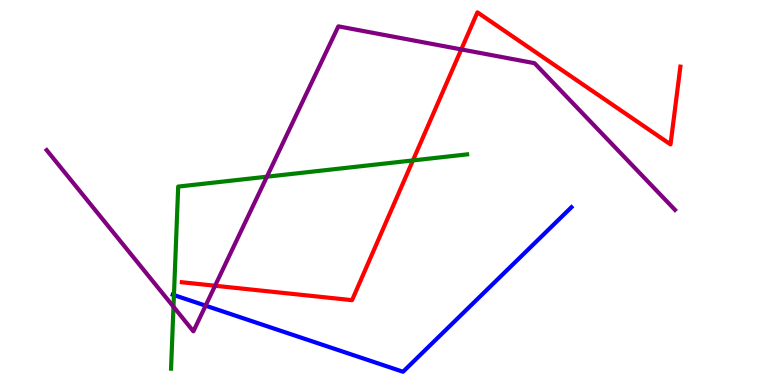[{'lines': ['blue', 'red'], 'intersections': []}, {'lines': ['green', 'red'], 'intersections': [{'x': 5.33, 'y': 5.83}]}, {'lines': ['purple', 'red'], 'intersections': [{'x': 2.78, 'y': 2.58}, {'x': 5.95, 'y': 8.72}]}, {'lines': ['blue', 'green'], 'intersections': [{'x': 2.24, 'y': 2.34}]}, {'lines': ['blue', 'purple'], 'intersections': [{'x': 2.65, 'y': 2.06}]}, {'lines': ['green', 'purple'], 'intersections': [{'x': 2.24, 'y': 2.03}, {'x': 3.44, 'y': 5.41}]}]